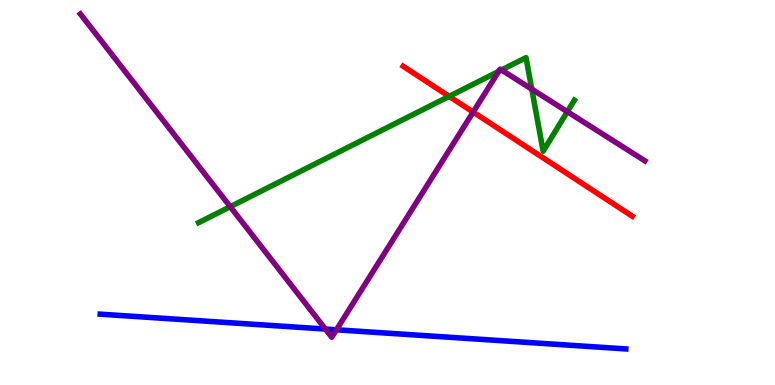[{'lines': ['blue', 'red'], 'intersections': []}, {'lines': ['green', 'red'], 'intersections': [{'x': 5.8, 'y': 7.5}]}, {'lines': ['purple', 'red'], 'intersections': [{'x': 6.11, 'y': 7.09}]}, {'lines': ['blue', 'green'], 'intersections': []}, {'lines': ['blue', 'purple'], 'intersections': [{'x': 4.2, 'y': 1.45}, {'x': 4.34, 'y': 1.43}]}, {'lines': ['green', 'purple'], 'intersections': [{'x': 2.97, 'y': 4.63}, {'x': 6.43, 'y': 8.15}, {'x': 6.47, 'y': 8.18}, {'x': 6.86, 'y': 7.68}, {'x': 7.32, 'y': 7.1}]}]